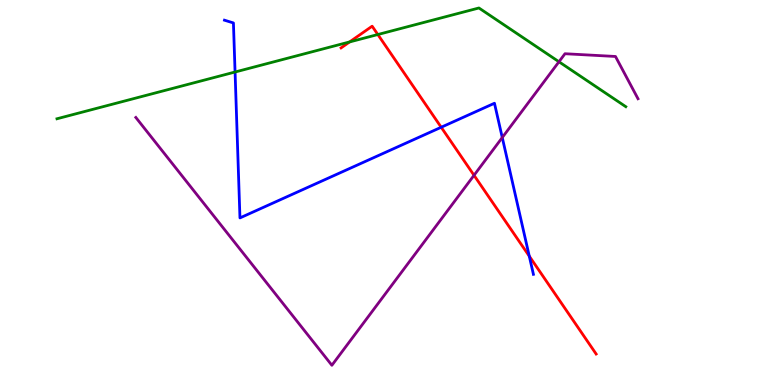[{'lines': ['blue', 'red'], 'intersections': [{'x': 5.69, 'y': 6.69}, {'x': 6.83, 'y': 3.35}]}, {'lines': ['green', 'red'], 'intersections': [{'x': 4.51, 'y': 8.91}, {'x': 4.88, 'y': 9.1}]}, {'lines': ['purple', 'red'], 'intersections': [{'x': 6.12, 'y': 5.45}]}, {'lines': ['blue', 'green'], 'intersections': [{'x': 3.03, 'y': 8.13}]}, {'lines': ['blue', 'purple'], 'intersections': [{'x': 6.48, 'y': 6.43}]}, {'lines': ['green', 'purple'], 'intersections': [{'x': 7.21, 'y': 8.4}]}]